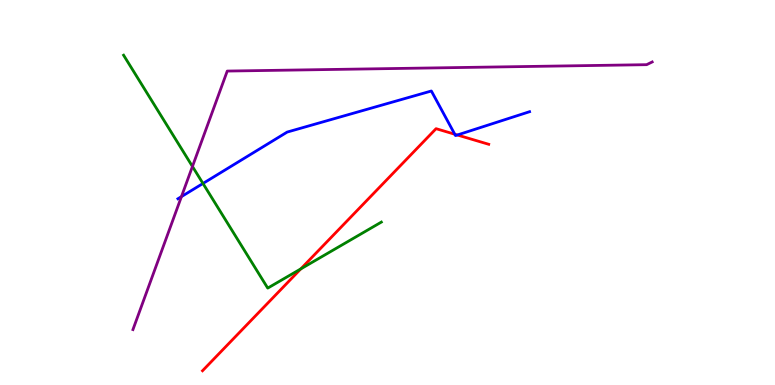[{'lines': ['blue', 'red'], 'intersections': [{'x': 5.87, 'y': 6.51}, {'x': 5.9, 'y': 6.49}]}, {'lines': ['green', 'red'], 'intersections': [{'x': 3.88, 'y': 3.02}]}, {'lines': ['purple', 'red'], 'intersections': []}, {'lines': ['blue', 'green'], 'intersections': [{'x': 2.62, 'y': 5.23}]}, {'lines': ['blue', 'purple'], 'intersections': [{'x': 2.34, 'y': 4.89}]}, {'lines': ['green', 'purple'], 'intersections': [{'x': 2.48, 'y': 5.68}]}]